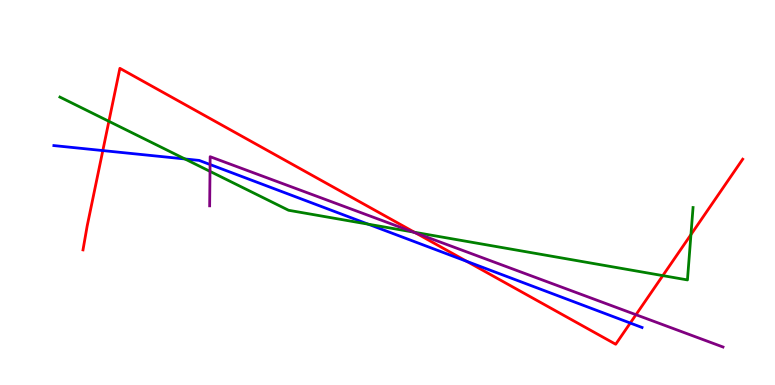[{'lines': ['blue', 'red'], 'intersections': [{'x': 1.33, 'y': 6.09}, {'x': 6.02, 'y': 3.21}, {'x': 8.13, 'y': 1.61}]}, {'lines': ['green', 'red'], 'intersections': [{'x': 1.41, 'y': 6.85}, {'x': 5.35, 'y': 3.97}, {'x': 8.55, 'y': 2.84}, {'x': 8.92, 'y': 3.91}]}, {'lines': ['purple', 'red'], 'intersections': [{'x': 5.36, 'y': 3.95}, {'x': 8.21, 'y': 1.83}]}, {'lines': ['blue', 'green'], 'intersections': [{'x': 2.39, 'y': 5.87}, {'x': 4.75, 'y': 4.18}]}, {'lines': ['blue', 'purple'], 'intersections': [{'x': 2.71, 'y': 5.73}]}, {'lines': ['green', 'purple'], 'intersections': [{'x': 2.71, 'y': 5.55}, {'x': 5.33, 'y': 3.97}]}]